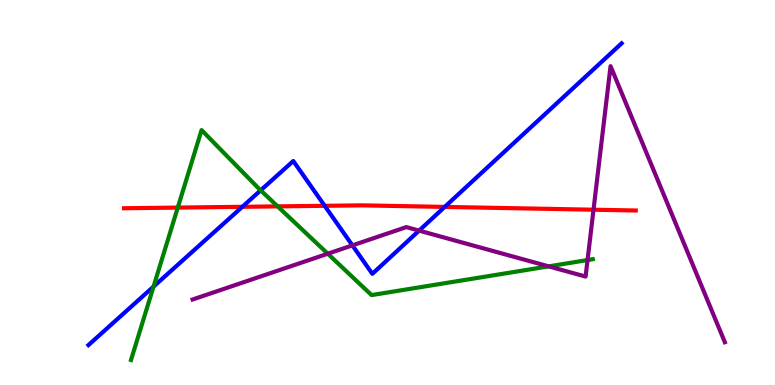[{'lines': ['blue', 'red'], 'intersections': [{'x': 3.13, 'y': 4.63}, {'x': 4.19, 'y': 4.65}, {'x': 5.74, 'y': 4.63}]}, {'lines': ['green', 'red'], 'intersections': [{'x': 2.29, 'y': 4.61}, {'x': 3.58, 'y': 4.64}]}, {'lines': ['purple', 'red'], 'intersections': [{'x': 7.66, 'y': 4.55}]}, {'lines': ['blue', 'green'], 'intersections': [{'x': 1.98, 'y': 2.56}, {'x': 3.36, 'y': 5.06}]}, {'lines': ['blue', 'purple'], 'intersections': [{'x': 4.55, 'y': 3.63}, {'x': 5.41, 'y': 4.01}]}, {'lines': ['green', 'purple'], 'intersections': [{'x': 4.23, 'y': 3.41}, {'x': 7.08, 'y': 3.08}, {'x': 7.58, 'y': 3.25}]}]